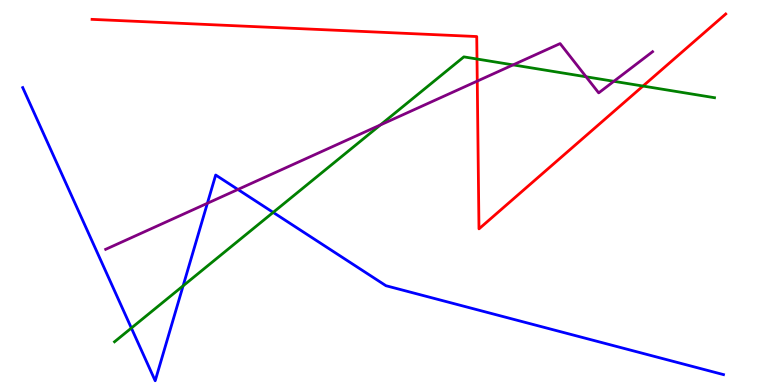[{'lines': ['blue', 'red'], 'intersections': []}, {'lines': ['green', 'red'], 'intersections': [{'x': 6.15, 'y': 8.47}, {'x': 8.3, 'y': 7.76}]}, {'lines': ['purple', 'red'], 'intersections': [{'x': 6.16, 'y': 7.89}]}, {'lines': ['blue', 'green'], 'intersections': [{'x': 1.7, 'y': 1.48}, {'x': 2.36, 'y': 2.58}, {'x': 3.52, 'y': 4.48}]}, {'lines': ['blue', 'purple'], 'intersections': [{'x': 2.68, 'y': 4.72}, {'x': 3.07, 'y': 5.08}]}, {'lines': ['green', 'purple'], 'intersections': [{'x': 4.91, 'y': 6.75}, {'x': 6.62, 'y': 8.31}, {'x': 7.56, 'y': 8.01}, {'x': 7.92, 'y': 7.89}]}]